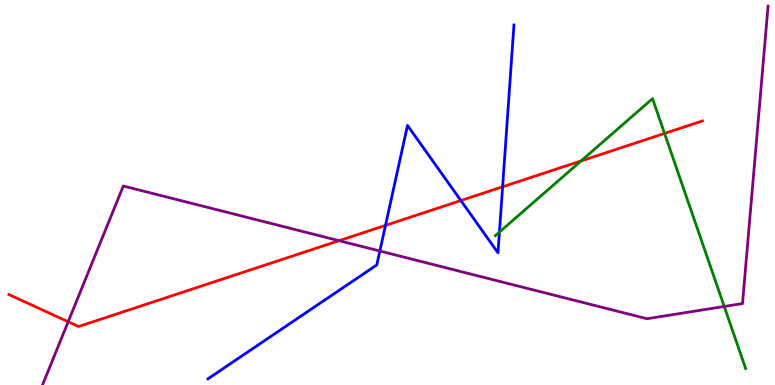[{'lines': ['blue', 'red'], 'intersections': [{'x': 4.97, 'y': 4.15}, {'x': 5.95, 'y': 4.79}, {'x': 6.49, 'y': 5.15}]}, {'lines': ['green', 'red'], 'intersections': [{'x': 7.5, 'y': 5.82}, {'x': 8.57, 'y': 6.53}]}, {'lines': ['purple', 'red'], 'intersections': [{'x': 0.88, 'y': 1.64}, {'x': 4.38, 'y': 3.75}]}, {'lines': ['blue', 'green'], 'intersections': [{'x': 6.44, 'y': 3.97}]}, {'lines': ['blue', 'purple'], 'intersections': [{'x': 4.9, 'y': 3.48}]}, {'lines': ['green', 'purple'], 'intersections': [{'x': 9.34, 'y': 2.04}]}]